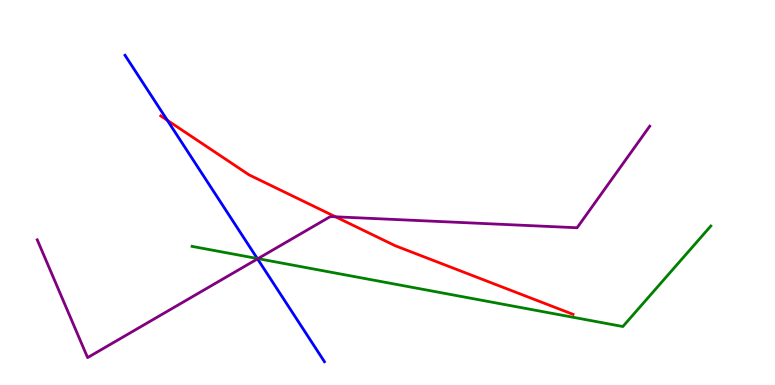[{'lines': ['blue', 'red'], 'intersections': [{'x': 2.16, 'y': 6.88}]}, {'lines': ['green', 'red'], 'intersections': []}, {'lines': ['purple', 'red'], 'intersections': [{'x': 4.33, 'y': 4.37}]}, {'lines': ['blue', 'green'], 'intersections': [{'x': 3.32, 'y': 3.29}]}, {'lines': ['blue', 'purple'], 'intersections': [{'x': 3.32, 'y': 3.28}]}, {'lines': ['green', 'purple'], 'intersections': [{'x': 3.33, 'y': 3.28}]}]